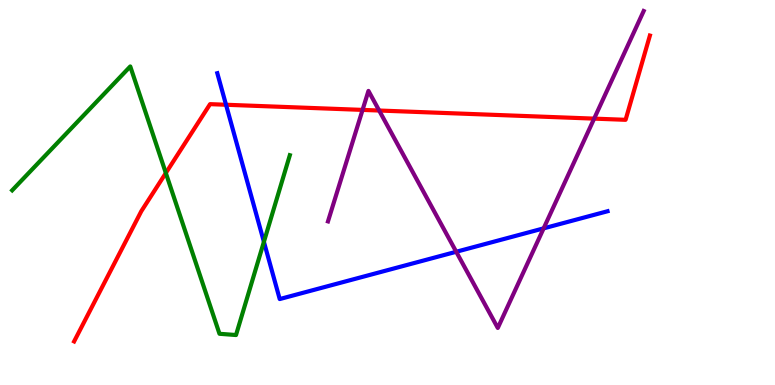[{'lines': ['blue', 'red'], 'intersections': [{'x': 2.92, 'y': 7.28}]}, {'lines': ['green', 'red'], 'intersections': [{'x': 2.14, 'y': 5.51}]}, {'lines': ['purple', 'red'], 'intersections': [{'x': 4.68, 'y': 7.15}, {'x': 4.89, 'y': 7.13}, {'x': 7.67, 'y': 6.92}]}, {'lines': ['blue', 'green'], 'intersections': [{'x': 3.41, 'y': 3.72}]}, {'lines': ['blue', 'purple'], 'intersections': [{'x': 5.89, 'y': 3.46}, {'x': 7.01, 'y': 4.07}]}, {'lines': ['green', 'purple'], 'intersections': []}]